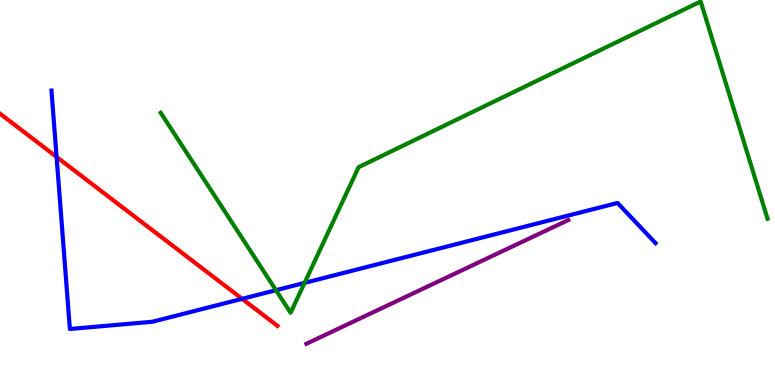[{'lines': ['blue', 'red'], 'intersections': [{'x': 0.73, 'y': 5.92}, {'x': 3.12, 'y': 2.24}]}, {'lines': ['green', 'red'], 'intersections': []}, {'lines': ['purple', 'red'], 'intersections': []}, {'lines': ['blue', 'green'], 'intersections': [{'x': 3.56, 'y': 2.46}, {'x': 3.93, 'y': 2.65}]}, {'lines': ['blue', 'purple'], 'intersections': []}, {'lines': ['green', 'purple'], 'intersections': []}]